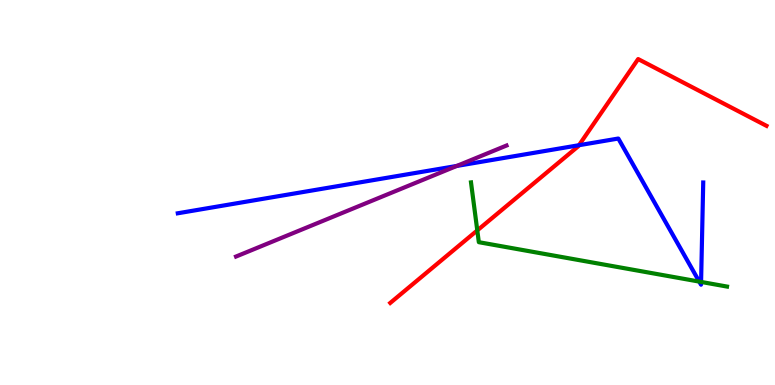[{'lines': ['blue', 'red'], 'intersections': [{'x': 7.47, 'y': 6.23}]}, {'lines': ['green', 'red'], 'intersections': [{'x': 6.16, 'y': 4.02}]}, {'lines': ['purple', 'red'], 'intersections': []}, {'lines': ['blue', 'green'], 'intersections': [{'x': 9.02, 'y': 2.69}, {'x': 9.05, 'y': 2.68}]}, {'lines': ['blue', 'purple'], 'intersections': [{'x': 5.89, 'y': 5.69}]}, {'lines': ['green', 'purple'], 'intersections': []}]